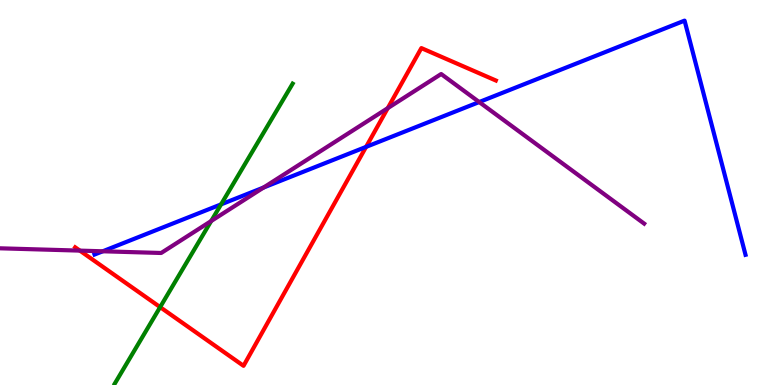[{'lines': ['blue', 'red'], 'intersections': [{'x': 4.72, 'y': 6.18}]}, {'lines': ['green', 'red'], 'intersections': [{'x': 2.07, 'y': 2.02}]}, {'lines': ['purple', 'red'], 'intersections': [{'x': 1.03, 'y': 3.49}, {'x': 5.0, 'y': 7.19}]}, {'lines': ['blue', 'green'], 'intersections': [{'x': 2.85, 'y': 4.69}]}, {'lines': ['blue', 'purple'], 'intersections': [{'x': 1.33, 'y': 3.47}, {'x': 3.4, 'y': 5.13}, {'x': 6.18, 'y': 7.35}]}, {'lines': ['green', 'purple'], 'intersections': [{'x': 2.73, 'y': 4.26}]}]